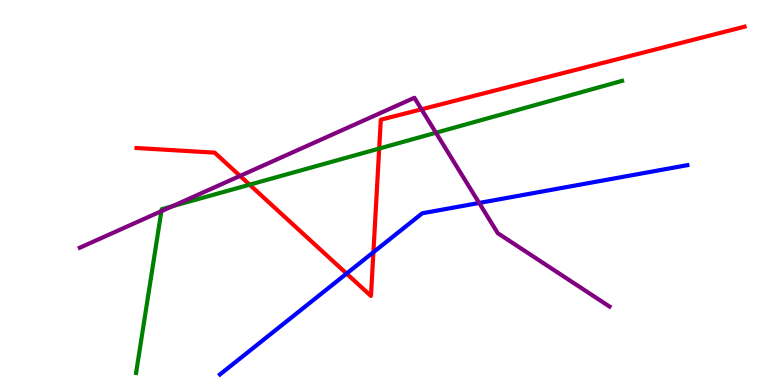[{'lines': ['blue', 'red'], 'intersections': [{'x': 4.47, 'y': 2.89}, {'x': 4.82, 'y': 3.45}]}, {'lines': ['green', 'red'], 'intersections': [{'x': 3.22, 'y': 5.2}, {'x': 4.89, 'y': 6.14}]}, {'lines': ['purple', 'red'], 'intersections': [{'x': 3.1, 'y': 5.43}, {'x': 5.44, 'y': 7.16}]}, {'lines': ['blue', 'green'], 'intersections': []}, {'lines': ['blue', 'purple'], 'intersections': [{'x': 6.18, 'y': 4.73}]}, {'lines': ['green', 'purple'], 'intersections': [{'x': 2.08, 'y': 4.52}, {'x': 2.22, 'y': 4.64}, {'x': 5.62, 'y': 6.55}]}]